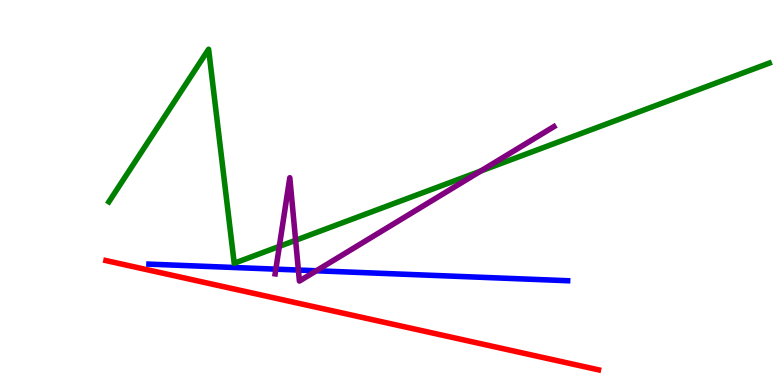[{'lines': ['blue', 'red'], 'intersections': []}, {'lines': ['green', 'red'], 'intersections': []}, {'lines': ['purple', 'red'], 'intersections': []}, {'lines': ['blue', 'green'], 'intersections': []}, {'lines': ['blue', 'purple'], 'intersections': [{'x': 3.56, 'y': 3.01}, {'x': 3.85, 'y': 2.99}, {'x': 4.08, 'y': 2.97}]}, {'lines': ['green', 'purple'], 'intersections': [{'x': 3.6, 'y': 3.6}, {'x': 3.81, 'y': 3.76}, {'x': 6.2, 'y': 5.56}]}]